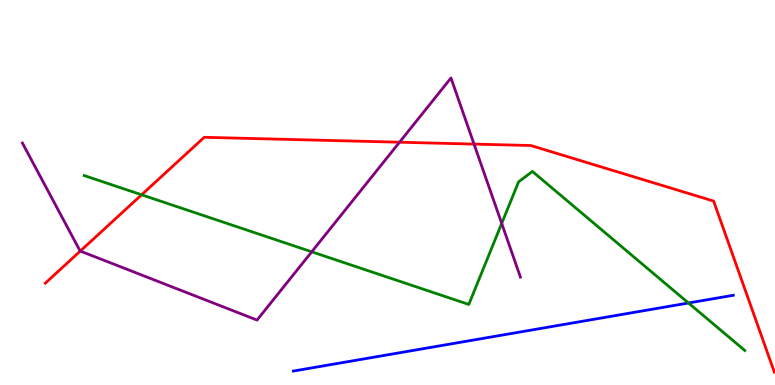[{'lines': ['blue', 'red'], 'intersections': []}, {'lines': ['green', 'red'], 'intersections': [{'x': 1.83, 'y': 4.94}]}, {'lines': ['purple', 'red'], 'intersections': [{'x': 1.04, 'y': 3.48}, {'x': 5.16, 'y': 6.31}, {'x': 6.12, 'y': 6.26}]}, {'lines': ['blue', 'green'], 'intersections': [{'x': 8.88, 'y': 2.13}]}, {'lines': ['blue', 'purple'], 'intersections': []}, {'lines': ['green', 'purple'], 'intersections': [{'x': 4.02, 'y': 3.46}, {'x': 6.47, 'y': 4.2}]}]